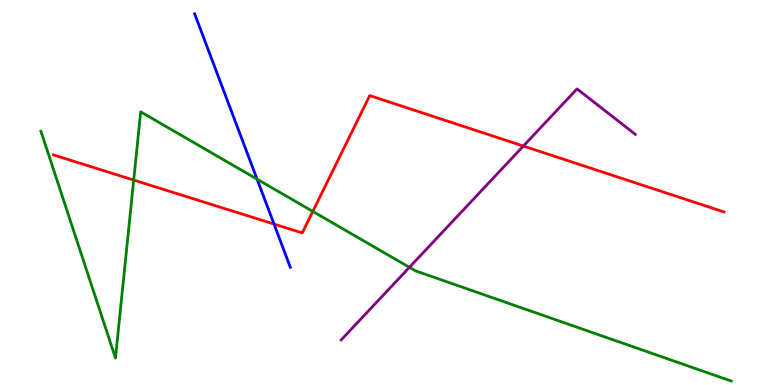[{'lines': ['blue', 'red'], 'intersections': [{'x': 3.54, 'y': 4.18}]}, {'lines': ['green', 'red'], 'intersections': [{'x': 1.73, 'y': 5.32}, {'x': 4.04, 'y': 4.51}]}, {'lines': ['purple', 'red'], 'intersections': [{'x': 6.75, 'y': 6.21}]}, {'lines': ['blue', 'green'], 'intersections': [{'x': 3.32, 'y': 5.35}]}, {'lines': ['blue', 'purple'], 'intersections': []}, {'lines': ['green', 'purple'], 'intersections': [{'x': 5.28, 'y': 3.06}]}]